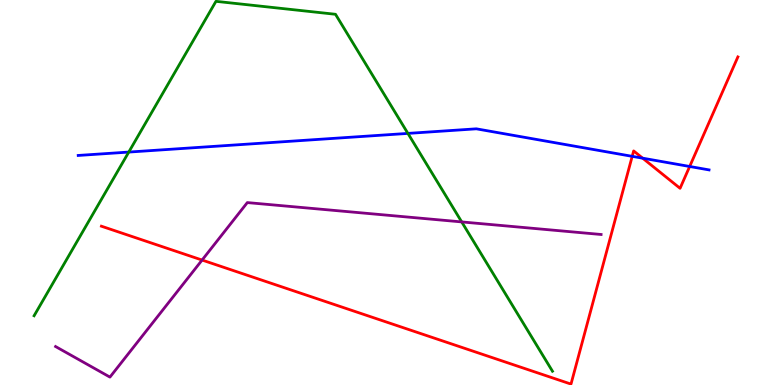[{'lines': ['blue', 'red'], 'intersections': [{'x': 8.16, 'y': 5.94}, {'x': 8.29, 'y': 5.89}, {'x': 8.9, 'y': 5.68}]}, {'lines': ['green', 'red'], 'intersections': []}, {'lines': ['purple', 'red'], 'intersections': [{'x': 2.61, 'y': 3.25}]}, {'lines': ['blue', 'green'], 'intersections': [{'x': 1.66, 'y': 6.05}, {'x': 5.26, 'y': 6.53}]}, {'lines': ['blue', 'purple'], 'intersections': []}, {'lines': ['green', 'purple'], 'intersections': [{'x': 5.96, 'y': 4.24}]}]